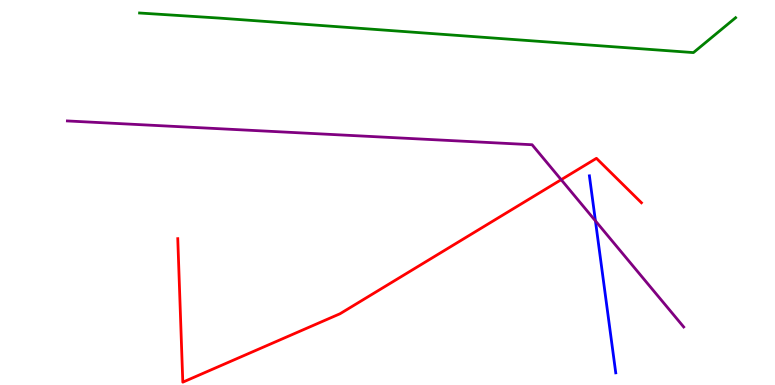[{'lines': ['blue', 'red'], 'intersections': []}, {'lines': ['green', 'red'], 'intersections': []}, {'lines': ['purple', 'red'], 'intersections': [{'x': 7.24, 'y': 5.33}]}, {'lines': ['blue', 'green'], 'intersections': []}, {'lines': ['blue', 'purple'], 'intersections': [{'x': 7.68, 'y': 4.26}]}, {'lines': ['green', 'purple'], 'intersections': []}]